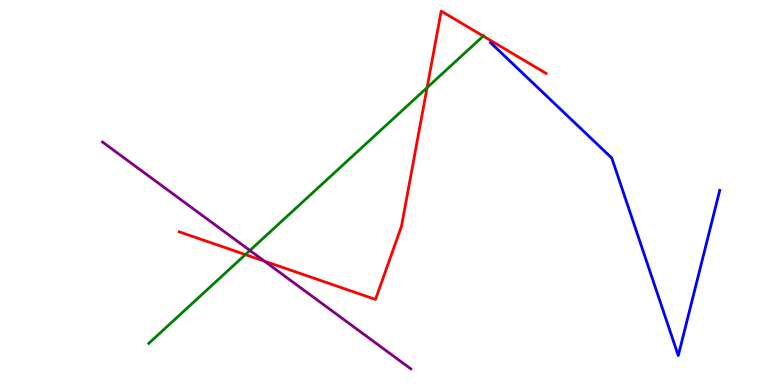[{'lines': ['blue', 'red'], 'intersections': []}, {'lines': ['green', 'red'], 'intersections': [{'x': 3.17, 'y': 3.39}, {'x': 5.51, 'y': 7.72}, {'x': 6.24, 'y': 9.06}]}, {'lines': ['purple', 'red'], 'intersections': [{'x': 3.41, 'y': 3.22}]}, {'lines': ['blue', 'green'], 'intersections': []}, {'lines': ['blue', 'purple'], 'intersections': []}, {'lines': ['green', 'purple'], 'intersections': [{'x': 3.22, 'y': 3.49}]}]